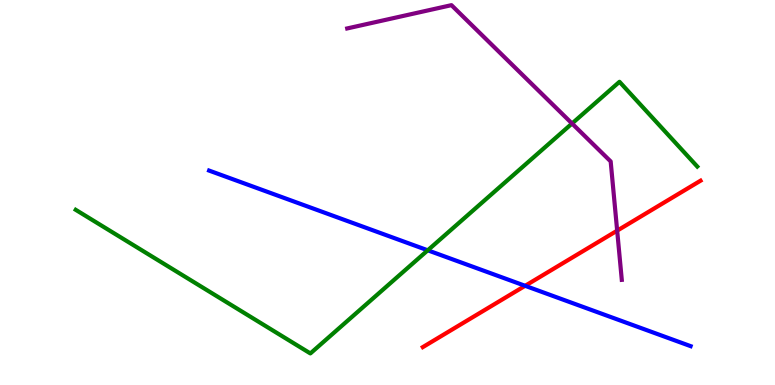[{'lines': ['blue', 'red'], 'intersections': [{'x': 6.78, 'y': 2.58}]}, {'lines': ['green', 'red'], 'intersections': []}, {'lines': ['purple', 'red'], 'intersections': [{'x': 7.96, 'y': 4.01}]}, {'lines': ['blue', 'green'], 'intersections': [{'x': 5.52, 'y': 3.5}]}, {'lines': ['blue', 'purple'], 'intersections': []}, {'lines': ['green', 'purple'], 'intersections': [{'x': 7.38, 'y': 6.79}]}]